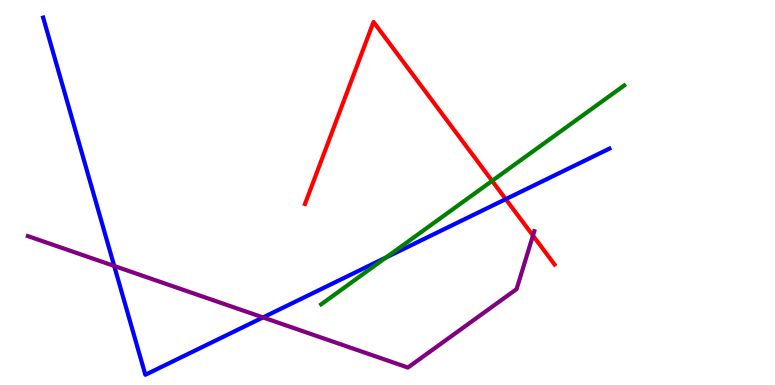[{'lines': ['blue', 'red'], 'intersections': [{'x': 6.53, 'y': 4.83}]}, {'lines': ['green', 'red'], 'intersections': [{'x': 6.35, 'y': 5.3}]}, {'lines': ['purple', 'red'], 'intersections': [{'x': 6.88, 'y': 3.88}]}, {'lines': ['blue', 'green'], 'intersections': [{'x': 4.98, 'y': 3.31}]}, {'lines': ['blue', 'purple'], 'intersections': [{'x': 1.47, 'y': 3.09}, {'x': 3.39, 'y': 1.76}]}, {'lines': ['green', 'purple'], 'intersections': []}]